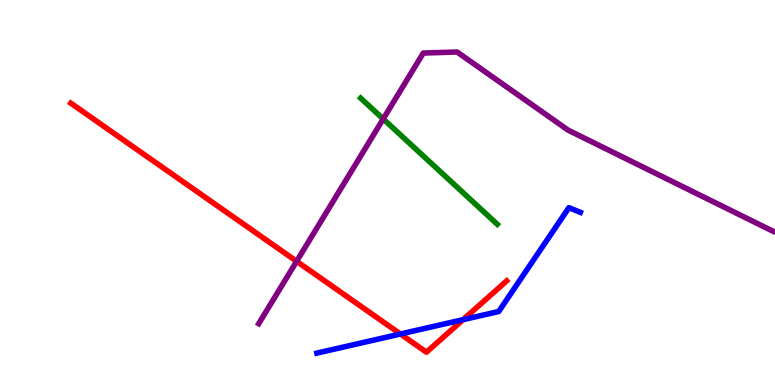[{'lines': ['blue', 'red'], 'intersections': [{'x': 5.17, 'y': 1.32}, {'x': 5.97, 'y': 1.7}]}, {'lines': ['green', 'red'], 'intersections': []}, {'lines': ['purple', 'red'], 'intersections': [{'x': 3.83, 'y': 3.21}]}, {'lines': ['blue', 'green'], 'intersections': []}, {'lines': ['blue', 'purple'], 'intersections': []}, {'lines': ['green', 'purple'], 'intersections': [{'x': 4.94, 'y': 6.91}]}]